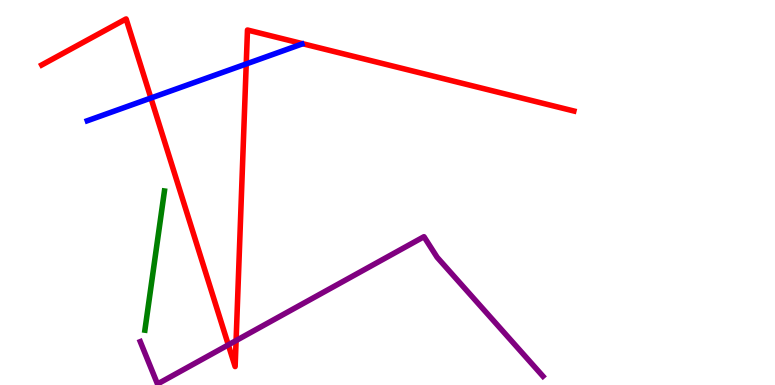[{'lines': ['blue', 'red'], 'intersections': [{'x': 1.95, 'y': 7.45}, {'x': 3.18, 'y': 8.34}]}, {'lines': ['green', 'red'], 'intersections': []}, {'lines': ['purple', 'red'], 'intersections': [{'x': 2.95, 'y': 1.04}, {'x': 3.05, 'y': 1.15}]}, {'lines': ['blue', 'green'], 'intersections': []}, {'lines': ['blue', 'purple'], 'intersections': []}, {'lines': ['green', 'purple'], 'intersections': []}]